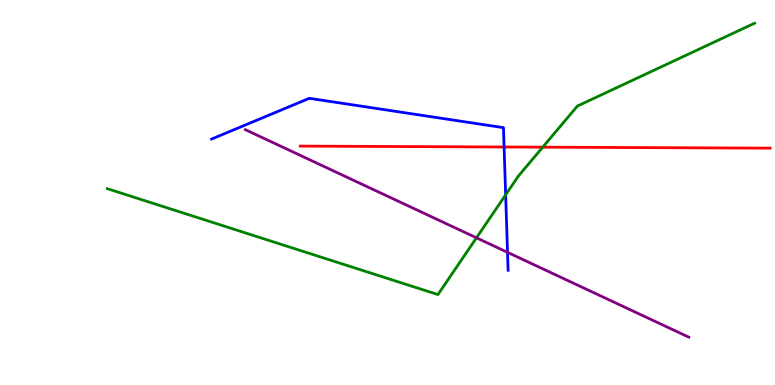[{'lines': ['blue', 'red'], 'intersections': [{'x': 6.5, 'y': 6.18}]}, {'lines': ['green', 'red'], 'intersections': [{'x': 7.0, 'y': 6.18}]}, {'lines': ['purple', 'red'], 'intersections': []}, {'lines': ['blue', 'green'], 'intersections': [{'x': 6.52, 'y': 4.94}]}, {'lines': ['blue', 'purple'], 'intersections': [{'x': 6.55, 'y': 3.45}]}, {'lines': ['green', 'purple'], 'intersections': [{'x': 6.15, 'y': 3.82}]}]